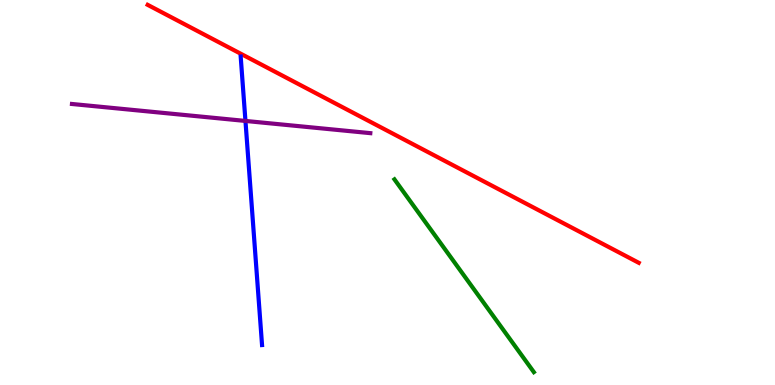[{'lines': ['blue', 'red'], 'intersections': []}, {'lines': ['green', 'red'], 'intersections': []}, {'lines': ['purple', 'red'], 'intersections': []}, {'lines': ['blue', 'green'], 'intersections': []}, {'lines': ['blue', 'purple'], 'intersections': [{'x': 3.17, 'y': 6.86}]}, {'lines': ['green', 'purple'], 'intersections': []}]